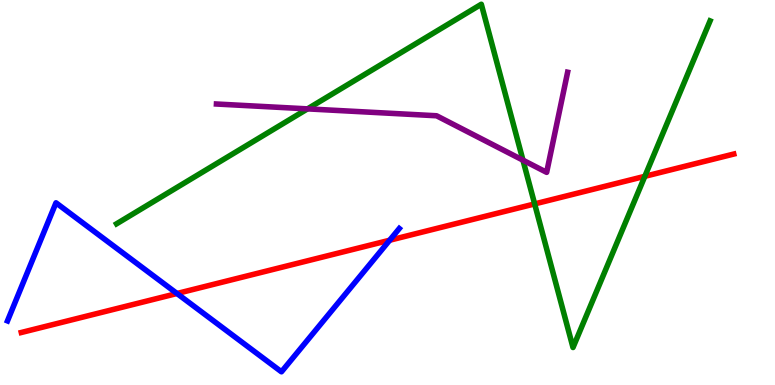[{'lines': ['blue', 'red'], 'intersections': [{'x': 2.28, 'y': 2.38}, {'x': 5.03, 'y': 3.76}]}, {'lines': ['green', 'red'], 'intersections': [{'x': 6.9, 'y': 4.7}, {'x': 8.32, 'y': 5.42}]}, {'lines': ['purple', 'red'], 'intersections': []}, {'lines': ['blue', 'green'], 'intersections': []}, {'lines': ['blue', 'purple'], 'intersections': []}, {'lines': ['green', 'purple'], 'intersections': [{'x': 3.97, 'y': 7.17}, {'x': 6.75, 'y': 5.84}]}]